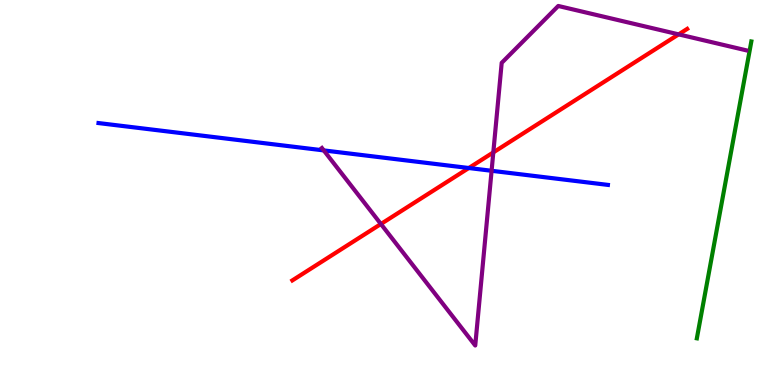[{'lines': ['blue', 'red'], 'intersections': [{'x': 6.05, 'y': 5.64}]}, {'lines': ['green', 'red'], 'intersections': []}, {'lines': ['purple', 'red'], 'intersections': [{'x': 4.91, 'y': 4.18}, {'x': 6.37, 'y': 6.04}, {'x': 8.76, 'y': 9.11}]}, {'lines': ['blue', 'green'], 'intersections': []}, {'lines': ['blue', 'purple'], 'intersections': [{'x': 4.18, 'y': 6.09}, {'x': 6.34, 'y': 5.56}]}, {'lines': ['green', 'purple'], 'intersections': []}]